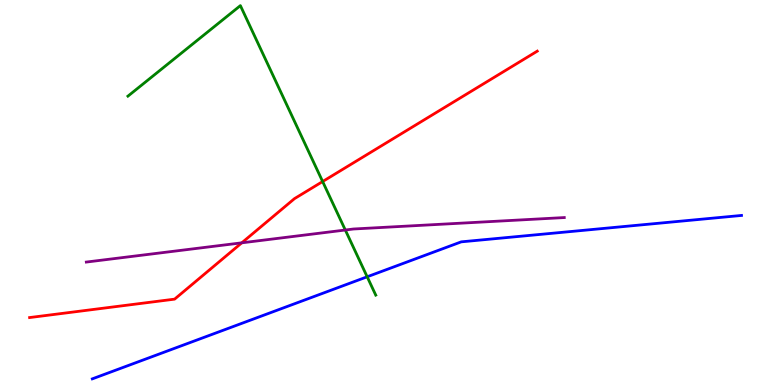[{'lines': ['blue', 'red'], 'intersections': []}, {'lines': ['green', 'red'], 'intersections': [{'x': 4.16, 'y': 5.28}]}, {'lines': ['purple', 'red'], 'intersections': [{'x': 3.12, 'y': 3.69}]}, {'lines': ['blue', 'green'], 'intersections': [{'x': 4.74, 'y': 2.81}]}, {'lines': ['blue', 'purple'], 'intersections': []}, {'lines': ['green', 'purple'], 'intersections': [{'x': 4.46, 'y': 4.03}]}]